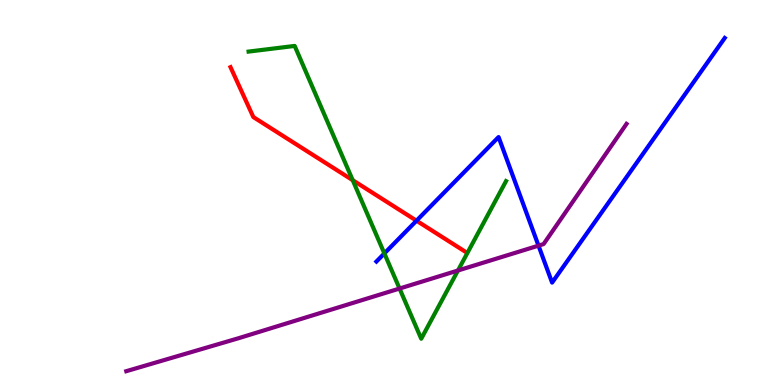[{'lines': ['blue', 'red'], 'intersections': [{'x': 5.37, 'y': 4.27}]}, {'lines': ['green', 'red'], 'intersections': [{'x': 4.55, 'y': 5.32}]}, {'lines': ['purple', 'red'], 'intersections': []}, {'lines': ['blue', 'green'], 'intersections': [{'x': 4.96, 'y': 3.42}]}, {'lines': ['blue', 'purple'], 'intersections': [{'x': 6.95, 'y': 3.62}]}, {'lines': ['green', 'purple'], 'intersections': [{'x': 5.16, 'y': 2.51}, {'x': 5.91, 'y': 2.97}]}]